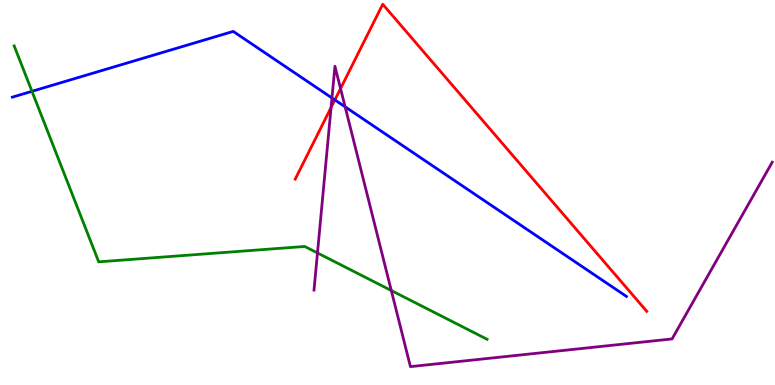[{'lines': ['blue', 'red'], 'intersections': [{'x': 4.32, 'y': 7.4}]}, {'lines': ['green', 'red'], 'intersections': []}, {'lines': ['purple', 'red'], 'intersections': [{'x': 4.27, 'y': 7.21}, {'x': 4.39, 'y': 7.7}]}, {'lines': ['blue', 'green'], 'intersections': [{'x': 0.412, 'y': 7.63}]}, {'lines': ['blue', 'purple'], 'intersections': [{'x': 4.28, 'y': 7.46}, {'x': 4.45, 'y': 7.23}]}, {'lines': ['green', 'purple'], 'intersections': [{'x': 4.1, 'y': 3.43}, {'x': 5.05, 'y': 2.45}]}]